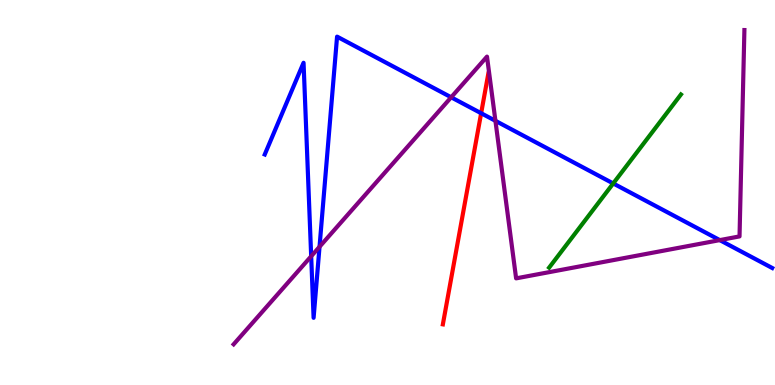[{'lines': ['blue', 'red'], 'intersections': [{'x': 6.21, 'y': 7.06}]}, {'lines': ['green', 'red'], 'intersections': []}, {'lines': ['purple', 'red'], 'intersections': []}, {'lines': ['blue', 'green'], 'intersections': [{'x': 7.91, 'y': 5.24}]}, {'lines': ['blue', 'purple'], 'intersections': [{'x': 4.02, 'y': 3.34}, {'x': 4.12, 'y': 3.59}, {'x': 5.82, 'y': 7.47}, {'x': 6.39, 'y': 6.86}, {'x': 9.29, 'y': 3.76}]}, {'lines': ['green', 'purple'], 'intersections': []}]